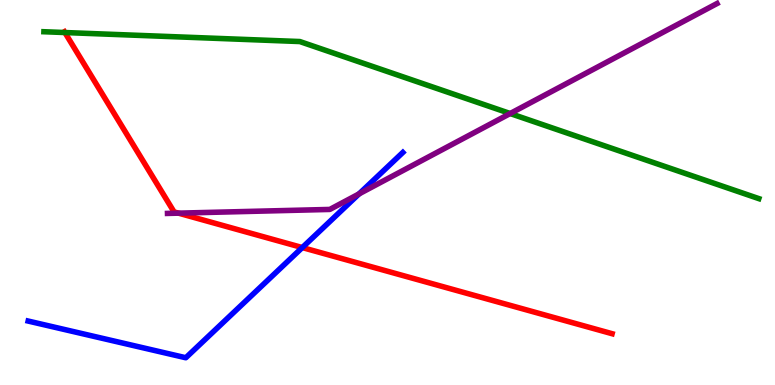[{'lines': ['blue', 'red'], 'intersections': [{'x': 3.9, 'y': 3.57}]}, {'lines': ['green', 'red'], 'intersections': [{'x': 0.838, 'y': 9.15}]}, {'lines': ['purple', 'red'], 'intersections': [{'x': 2.3, 'y': 4.46}]}, {'lines': ['blue', 'green'], 'intersections': []}, {'lines': ['blue', 'purple'], 'intersections': [{'x': 4.63, 'y': 4.96}]}, {'lines': ['green', 'purple'], 'intersections': [{'x': 6.58, 'y': 7.05}]}]